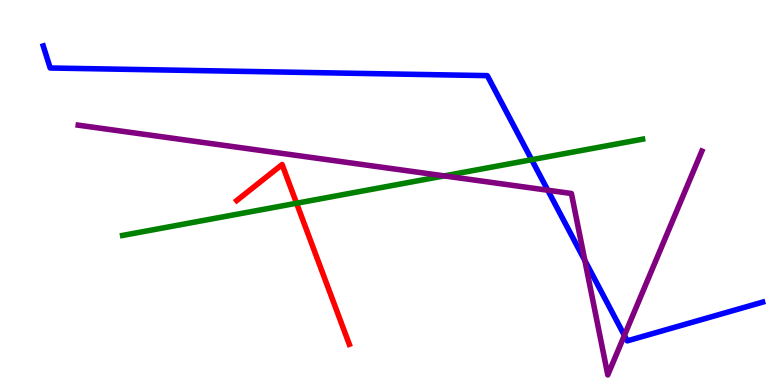[{'lines': ['blue', 'red'], 'intersections': []}, {'lines': ['green', 'red'], 'intersections': [{'x': 3.83, 'y': 4.72}]}, {'lines': ['purple', 'red'], 'intersections': []}, {'lines': ['blue', 'green'], 'intersections': [{'x': 6.86, 'y': 5.85}]}, {'lines': ['blue', 'purple'], 'intersections': [{'x': 7.07, 'y': 5.06}, {'x': 7.55, 'y': 3.24}, {'x': 8.06, 'y': 1.29}]}, {'lines': ['green', 'purple'], 'intersections': [{'x': 5.73, 'y': 5.43}]}]